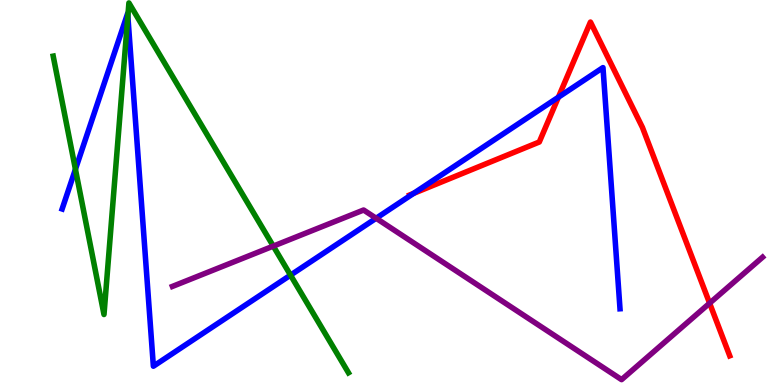[{'lines': ['blue', 'red'], 'intersections': [{'x': 5.34, 'y': 4.98}, {'x': 7.21, 'y': 7.47}]}, {'lines': ['green', 'red'], 'intersections': []}, {'lines': ['purple', 'red'], 'intersections': [{'x': 9.16, 'y': 2.12}]}, {'lines': ['blue', 'green'], 'intersections': [{'x': 0.973, 'y': 5.6}, {'x': 1.65, 'y': 9.58}, {'x': 3.75, 'y': 2.85}]}, {'lines': ['blue', 'purple'], 'intersections': [{'x': 4.85, 'y': 4.33}]}, {'lines': ['green', 'purple'], 'intersections': [{'x': 3.53, 'y': 3.61}]}]